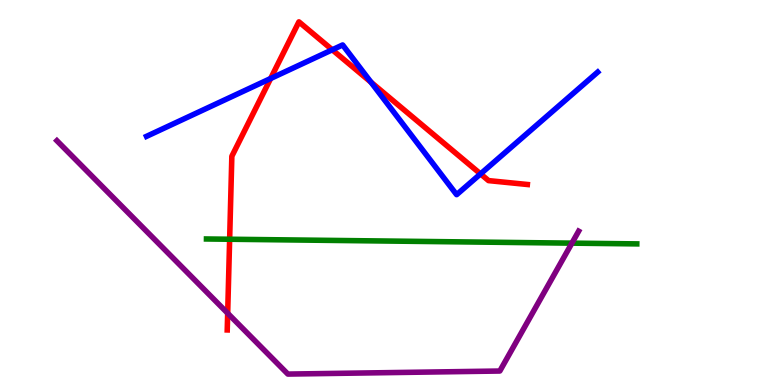[{'lines': ['blue', 'red'], 'intersections': [{'x': 3.49, 'y': 7.96}, {'x': 4.29, 'y': 8.71}, {'x': 4.79, 'y': 7.86}, {'x': 6.2, 'y': 5.48}]}, {'lines': ['green', 'red'], 'intersections': [{'x': 2.96, 'y': 3.79}]}, {'lines': ['purple', 'red'], 'intersections': [{'x': 2.94, 'y': 1.86}]}, {'lines': ['blue', 'green'], 'intersections': []}, {'lines': ['blue', 'purple'], 'intersections': []}, {'lines': ['green', 'purple'], 'intersections': [{'x': 7.38, 'y': 3.68}]}]